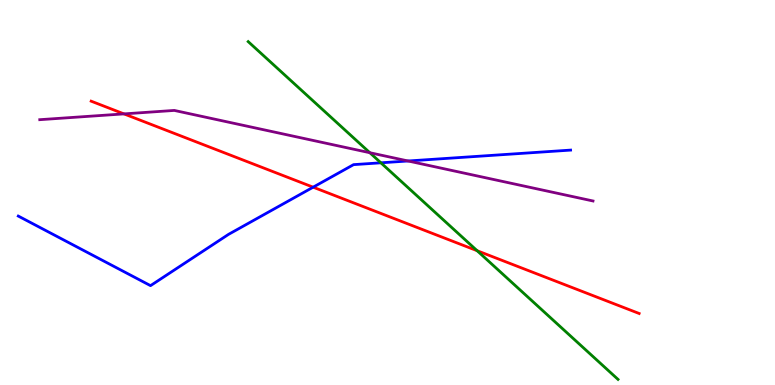[{'lines': ['blue', 'red'], 'intersections': [{'x': 4.04, 'y': 5.14}]}, {'lines': ['green', 'red'], 'intersections': [{'x': 6.16, 'y': 3.49}]}, {'lines': ['purple', 'red'], 'intersections': [{'x': 1.6, 'y': 7.04}]}, {'lines': ['blue', 'green'], 'intersections': [{'x': 4.91, 'y': 5.77}]}, {'lines': ['blue', 'purple'], 'intersections': [{'x': 5.27, 'y': 5.82}]}, {'lines': ['green', 'purple'], 'intersections': [{'x': 4.77, 'y': 6.03}]}]